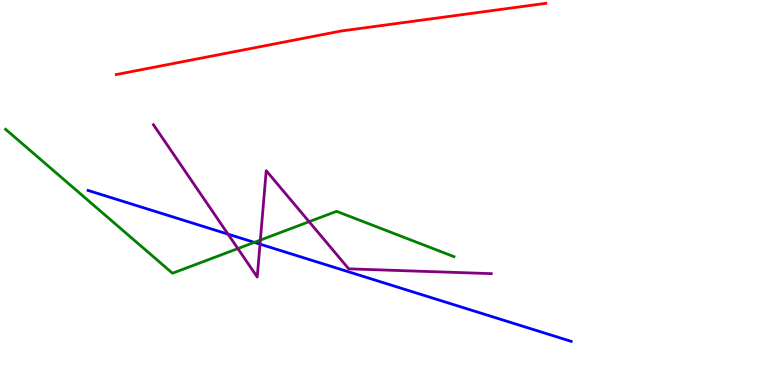[{'lines': ['blue', 'red'], 'intersections': []}, {'lines': ['green', 'red'], 'intersections': []}, {'lines': ['purple', 'red'], 'intersections': []}, {'lines': ['blue', 'green'], 'intersections': [{'x': 3.28, 'y': 3.7}]}, {'lines': ['blue', 'purple'], 'intersections': [{'x': 2.94, 'y': 3.92}, {'x': 3.36, 'y': 3.66}]}, {'lines': ['green', 'purple'], 'intersections': [{'x': 3.07, 'y': 3.54}, {'x': 3.36, 'y': 3.76}, {'x': 3.99, 'y': 4.24}]}]